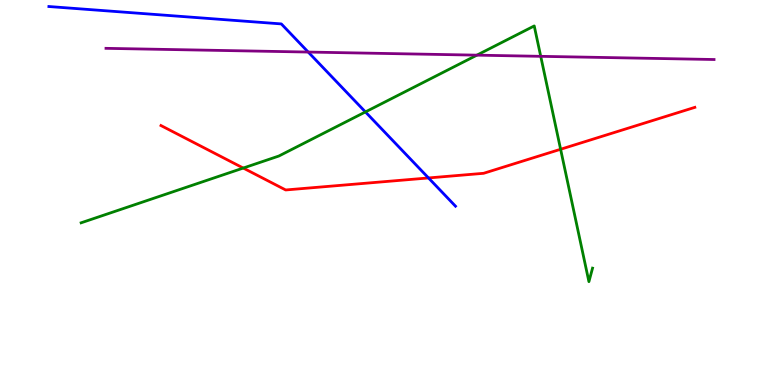[{'lines': ['blue', 'red'], 'intersections': [{'x': 5.53, 'y': 5.38}]}, {'lines': ['green', 'red'], 'intersections': [{'x': 3.14, 'y': 5.64}, {'x': 7.23, 'y': 6.12}]}, {'lines': ['purple', 'red'], 'intersections': []}, {'lines': ['blue', 'green'], 'intersections': [{'x': 4.72, 'y': 7.09}]}, {'lines': ['blue', 'purple'], 'intersections': [{'x': 3.98, 'y': 8.65}]}, {'lines': ['green', 'purple'], 'intersections': [{'x': 6.15, 'y': 8.57}, {'x': 6.98, 'y': 8.54}]}]